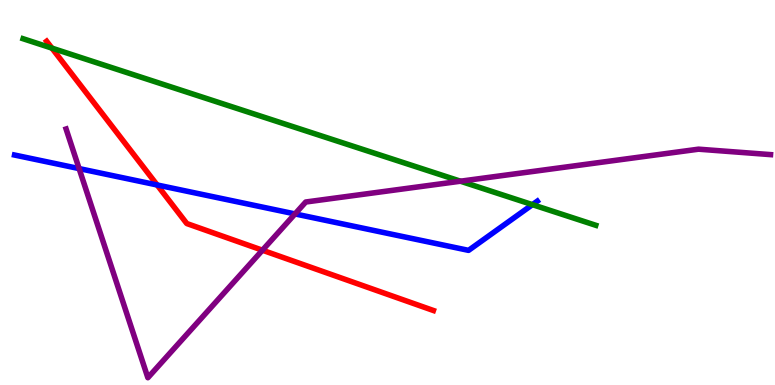[{'lines': ['blue', 'red'], 'intersections': [{'x': 2.03, 'y': 5.2}]}, {'lines': ['green', 'red'], 'intersections': [{'x': 0.67, 'y': 8.75}]}, {'lines': ['purple', 'red'], 'intersections': [{'x': 3.39, 'y': 3.5}]}, {'lines': ['blue', 'green'], 'intersections': [{'x': 6.87, 'y': 4.68}]}, {'lines': ['blue', 'purple'], 'intersections': [{'x': 1.02, 'y': 5.62}, {'x': 3.81, 'y': 4.44}]}, {'lines': ['green', 'purple'], 'intersections': [{'x': 5.94, 'y': 5.29}]}]